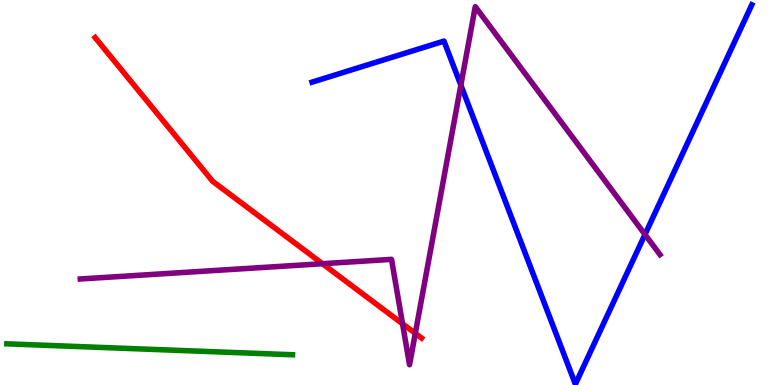[{'lines': ['blue', 'red'], 'intersections': []}, {'lines': ['green', 'red'], 'intersections': []}, {'lines': ['purple', 'red'], 'intersections': [{'x': 4.16, 'y': 3.15}, {'x': 5.19, 'y': 1.59}, {'x': 5.36, 'y': 1.34}]}, {'lines': ['blue', 'green'], 'intersections': []}, {'lines': ['blue', 'purple'], 'intersections': [{'x': 5.95, 'y': 7.79}, {'x': 8.32, 'y': 3.91}]}, {'lines': ['green', 'purple'], 'intersections': []}]